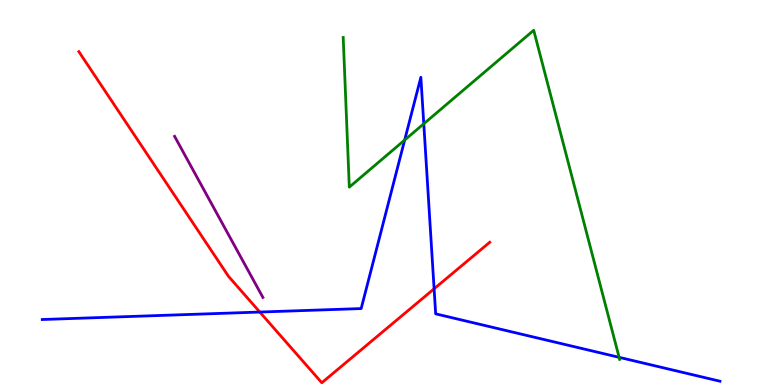[{'lines': ['blue', 'red'], 'intersections': [{'x': 3.35, 'y': 1.89}, {'x': 5.6, 'y': 2.5}]}, {'lines': ['green', 'red'], 'intersections': []}, {'lines': ['purple', 'red'], 'intersections': []}, {'lines': ['blue', 'green'], 'intersections': [{'x': 5.22, 'y': 6.36}, {'x': 5.47, 'y': 6.78}, {'x': 7.99, 'y': 0.719}]}, {'lines': ['blue', 'purple'], 'intersections': []}, {'lines': ['green', 'purple'], 'intersections': []}]